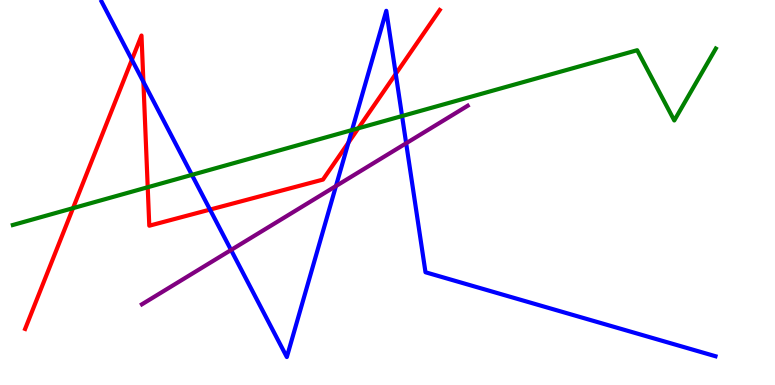[{'lines': ['blue', 'red'], 'intersections': [{'x': 1.7, 'y': 8.45}, {'x': 1.85, 'y': 7.87}, {'x': 2.71, 'y': 4.56}, {'x': 4.5, 'y': 6.3}, {'x': 5.11, 'y': 8.08}]}, {'lines': ['green', 'red'], 'intersections': [{'x': 0.942, 'y': 4.59}, {'x': 1.91, 'y': 5.14}, {'x': 4.62, 'y': 6.67}]}, {'lines': ['purple', 'red'], 'intersections': []}, {'lines': ['blue', 'green'], 'intersections': [{'x': 2.48, 'y': 5.46}, {'x': 4.54, 'y': 6.62}, {'x': 5.19, 'y': 6.99}]}, {'lines': ['blue', 'purple'], 'intersections': [{'x': 2.98, 'y': 3.51}, {'x': 4.33, 'y': 5.17}, {'x': 5.24, 'y': 6.28}]}, {'lines': ['green', 'purple'], 'intersections': []}]